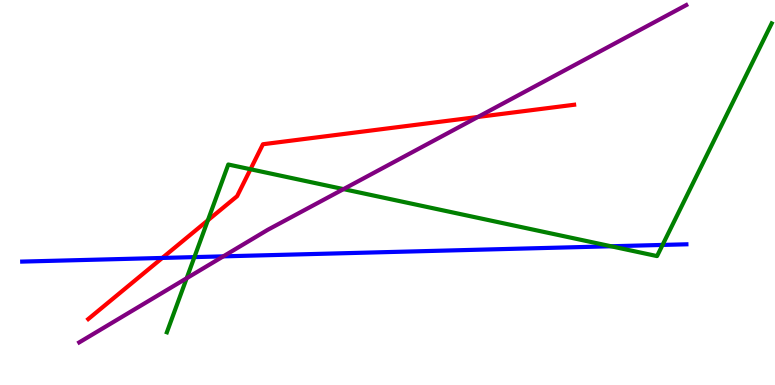[{'lines': ['blue', 'red'], 'intersections': [{'x': 2.09, 'y': 3.3}]}, {'lines': ['green', 'red'], 'intersections': [{'x': 2.68, 'y': 4.28}, {'x': 3.23, 'y': 5.6}]}, {'lines': ['purple', 'red'], 'intersections': [{'x': 6.17, 'y': 6.96}]}, {'lines': ['blue', 'green'], 'intersections': [{'x': 2.51, 'y': 3.32}, {'x': 7.88, 'y': 3.6}, {'x': 8.55, 'y': 3.64}]}, {'lines': ['blue', 'purple'], 'intersections': [{'x': 2.88, 'y': 3.34}]}, {'lines': ['green', 'purple'], 'intersections': [{'x': 2.41, 'y': 2.77}, {'x': 4.43, 'y': 5.09}]}]